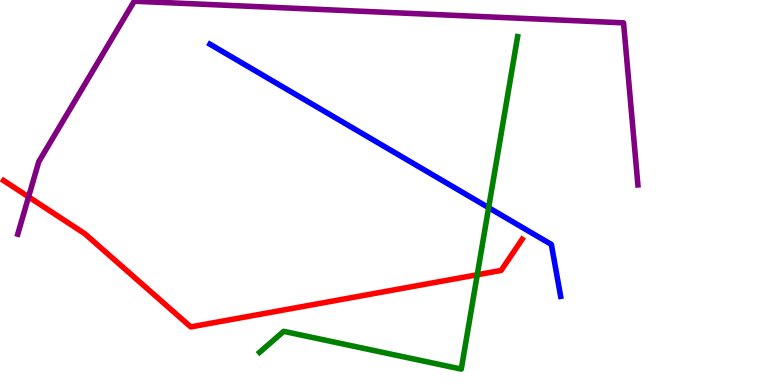[{'lines': ['blue', 'red'], 'intersections': []}, {'lines': ['green', 'red'], 'intersections': [{'x': 6.16, 'y': 2.86}]}, {'lines': ['purple', 'red'], 'intersections': [{'x': 0.369, 'y': 4.89}]}, {'lines': ['blue', 'green'], 'intersections': [{'x': 6.3, 'y': 4.61}]}, {'lines': ['blue', 'purple'], 'intersections': []}, {'lines': ['green', 'purple'], 'intersections': []}]